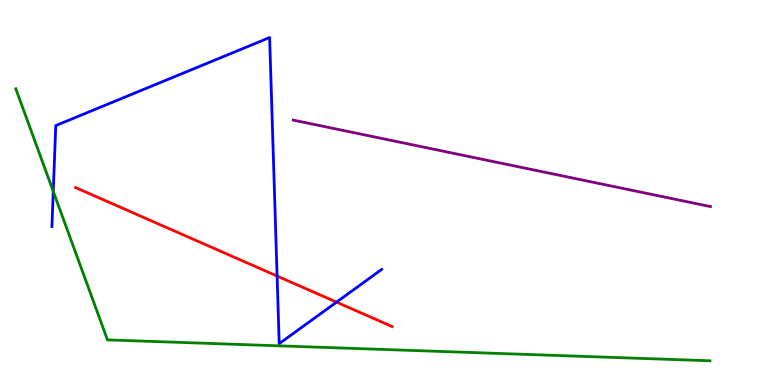[{'lines': ['blue', 'red'], 'intersections': [{'x': 3.58, 'y': 2.83}, {'x': 4.34, 'y': 2.15}]}, {'lines': ['green', 'red'], 'intersections': []}, {'lines': ['purple', 'red'], 'intersections': []}, {'lines': ['blue', 'green'], 'intersections': [{'x': 0.687, 'y': 5.03}]}, {'lines': ['blue', 'purple'], 'intersections': []}, {'lines': ['green', 'purple'], 'intersections': []}]